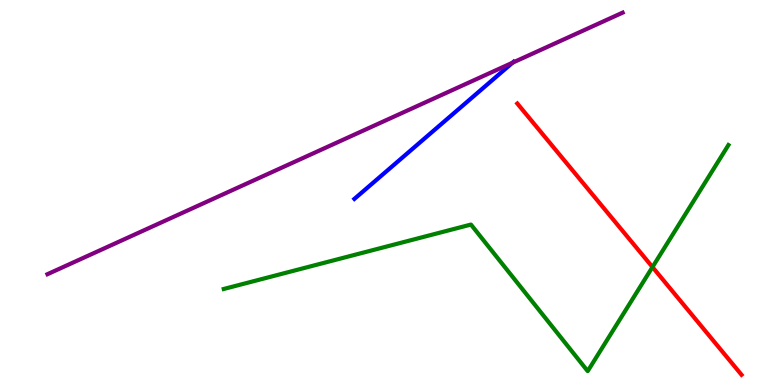[{'lines': ['blue', 'red'], 'intersections': []}, {'lines': ['green', 'red'], 'intersections': [{'x': 8.42, 'y': 3.06}]}, {'lines': ['purple', 'red'], 'intersections': []}, {'lines': ['blue', 'green'], 'intersections': []}, {'lines': ['blue', 'purple'], 'intersections': [{'x': 6.61, 'y': 8.37}]}, {'lines': ['green', 'purple'], 'intersections': []}]